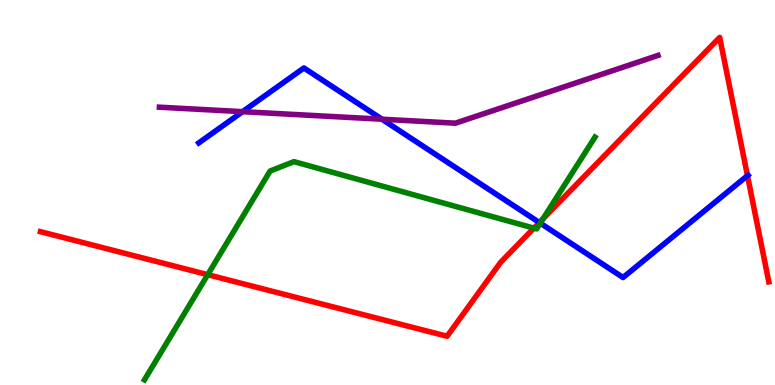[{'lines': ['blue', 'red'], 'intersections': [{'x': 6.96, 'y': 4.22}, {'x': 9.64, 'y': 5.44}]}, {'lines': ['green', 'red'], 'intersections': [{'x': 2.68, 'y': 2.87}, {'x': 6.89, 'y': 4.07}, {'x': 7.01, 'y': 4.32}]}, {'lines': ['purple', 'red'], 'intersections': []}, {'lines': ['blue', 'green'], 'intersections': [{'x': 6.97, 'y': 4.2}]}, {'lines': ['blue', 'purple'], 'intersections': [{'x': 3.13, 'y': 7.1}, {'x': 4.93, 'y': 6.9}]}, {'lines': ['green', 'purple'], 'intersections': []}]